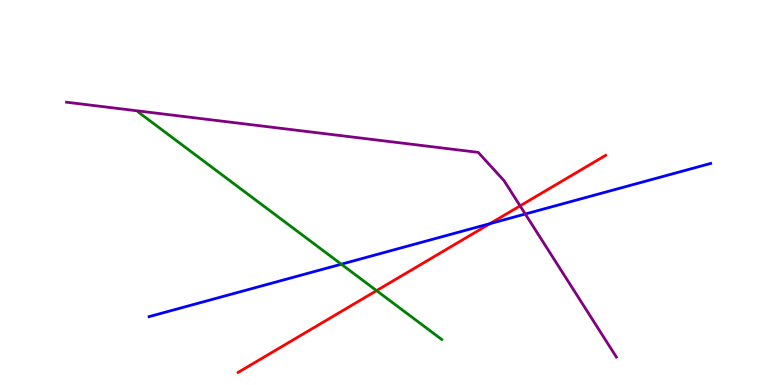[{'lines': ['blue', 'red'], 'intersections': [{'x': 6.32, 'y': 4.19}]}, {'lines': ['green', 'red'], 'intersections': [{'x': 4.86, 'y': 2.45}]}, {'lines': ['purple', 'red'], 'intersections': [{'x': 6.71, 'y': 4.65}]}, {'lines': ['blue', 'green'], 'intersections': [{'x': 4.4, 'y': 3.14}]}, {'lines': ['blue', 'purple'], 'intersections': [{'x': 6.78, 'y': 4.44}]}, {'lines': ['green', 'purple'], 'intersections': []}]